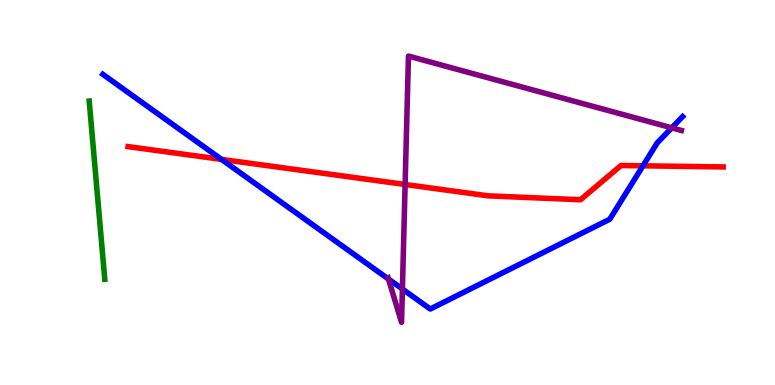[{'lines': ['blue', 'red'], 'intersections': [{'x': 2.86, 'y': 5.86}, {'x': 8.3, 'y': 5.69}]}, {'lines': ['green', 'red'], 'intersections': []}, {'lines': ['purple', 'red'], 'intersections': [{'x': 5.23, 'y': 5.21}]}, {'lines': ['blue', 'green'], 'intersections': []}, {'lines': ['blue', 'purple'], 'intersections': [{'x': 5.01, 'y': 2.75}, {'x': 5.19, 'y': 2.49}, {'x': 8.67, 'y': 6.68}]}, {'lines': ['green', 'purple'], 'intersections': []}]